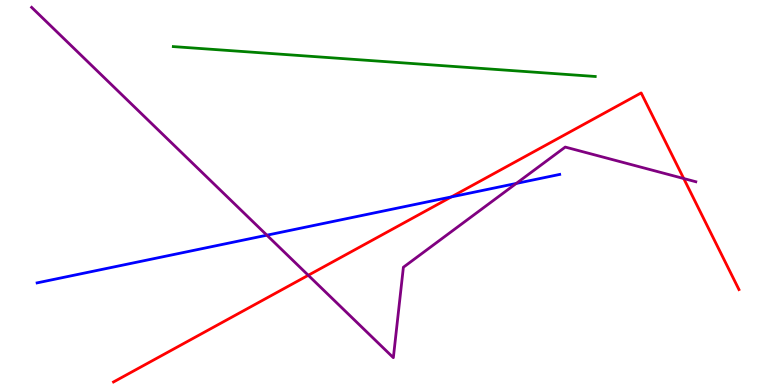[{'lines': ['blue', 'red'], 'intersections': [{'x': 5.82, 'y': 4.89}]}, {'lines': ['green', 'red'], 'intersections': []}, {'lines': ['purple', 'red'], 'intersections': [{'x': 3.98, 'y': 2.85}, {'x': 8.82, 'y': 5.36}]}, {'lines': ['blue', 'green'], 'intersections': []}, {'lines': ['blue', 'purple'], 'intersections': [{'x': 3.44, 'y': 3.89}, {'x': 6.66, 'y': 5.24}]}, {'lines': ['green', 'purple'], 'intersections': []}]